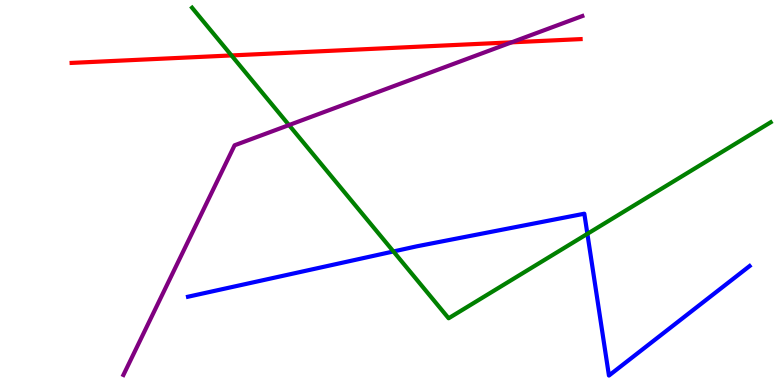[{'lines': ['blue', 'red'], 'intersections': []}, {'lines': ['green', 'red'], 'intersections': [{'x': 2.99, 'y': 8.56}]}, {'lines': ['purple', 'red'], 'intersections': [{'x': 6.6, 'y': 8.9}]}, {'lines': ['blue', 'green'], 'intersections': [{'x': 5.08, 'y': 3.47}, {'x': 7.58, 'y': 3.93}]}, {'lines': ['blue', 'purple'], 'intersections': []}, {'lines': ['green', 'purple'], 'intersections': [{'x': 3.73, 'y': 6.75}]}]